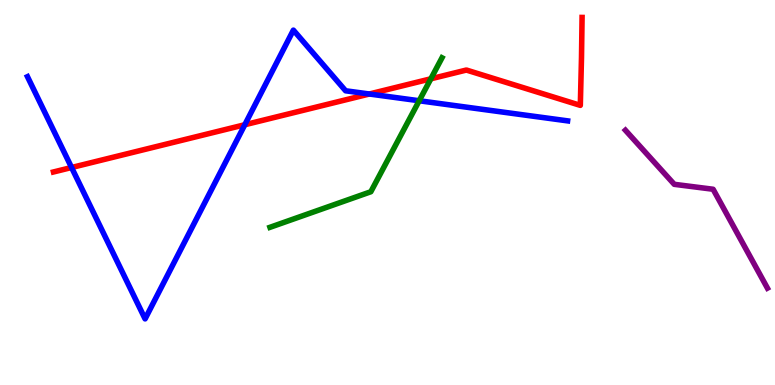[{'lines': ['blue', 'red'], 'intersections': [{'x': 0.924, 'y': 5.65}, {'x': 3.16, 'y': 6.76}, {'x': 4.77, 'y': 7.56}]}, {'lines': ['green', 'red'], 'intersections': [{'x': 5.56, 'y': 7.95}]}, {'lines': ['purple', 'red'], 'intersections': []}, {'lines': ['blue', 'green'], 'intersections': [{'x': 5.41, 'y': 7.38}]}, {'lines': ['blue', 'purple'], 'intersections': []}, {'lines': ['green', 'purple'], 'intersections': []}]